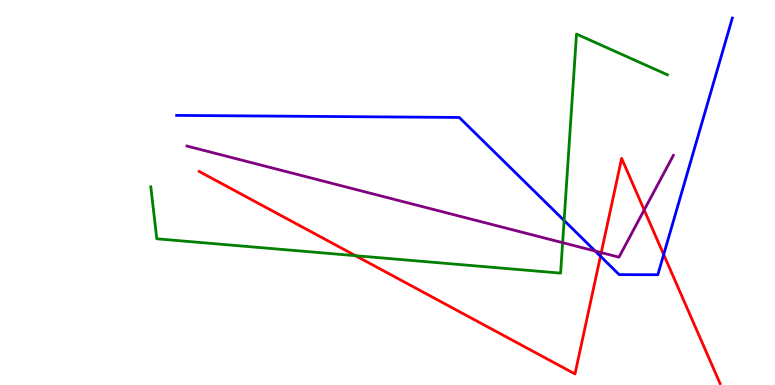[{'lines': ['blue', 'red'], 'intersections': [{'x': 7.75, 'y': 3.34}, {'x': 8.56, 'y': 3.39}]}, {'lines': ['green', 'red'], 'intersections': [{'x': 4.59, 'y': 3.36}]}, {'lines': ['purple', 'red'], 'intersections': [{'x': 7.76, 'y': 3.44}, {'x': 8.31, 'y': 4.55}]}, {'lines': ['blue', 'green'], 'intersections': [{'x': 7.28, 'y': 4.27}]}, {'lines': ['blue', 'purple'], 'intersections': [{'x': 7.68, 'y': 3.48}]}, {'lines': ['green', 'purple'], 'intersections': [{'x': 7.26, 'y': 3.7}]}]